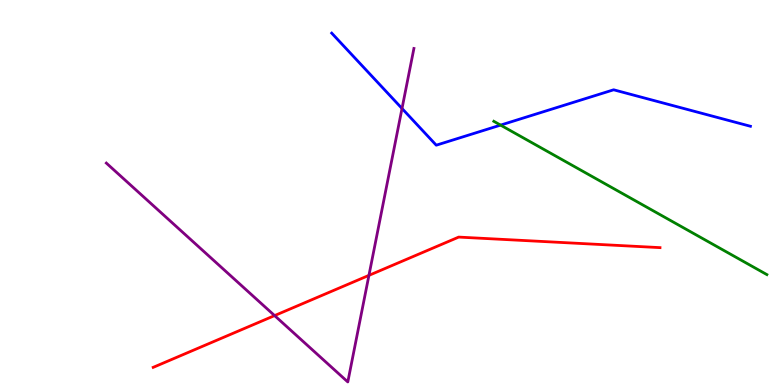[{'lines': ['blue', 'red'], 'intersections': []}, {'lines': ['green', 'red'], 'intersections': []}, {'lines': ['purple', 'red'], 'intersections': [{'x': 3.54, 'y': 1.8}, {'x': 4.76, 'y': 2.85}]}, {'lines': ['blue', 'green'], 'intersections': [{'x': 6.46, 'y': 6.75}]}, {'lines': ['blue', 'purple'], 'intersections': [{'x': 5.19, 'y': 7.18}]}, {'lines': ['green', 'purple'], 'intersections': []}]